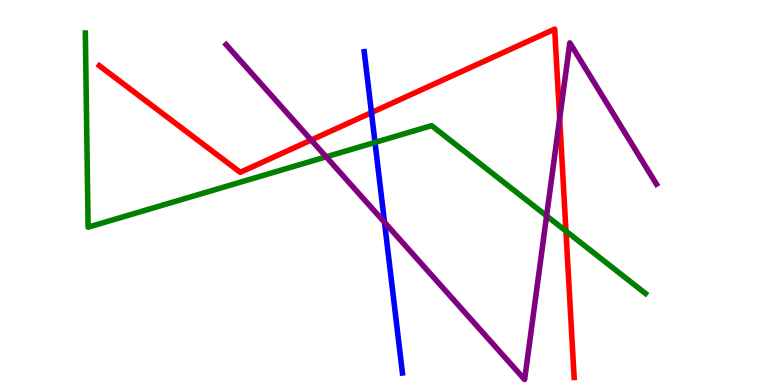[{'lines': ['blue', 'red'], 'intersections': [{'x': 4.79, 'y': 7.08}]}, {'lines': ['green', 'red'], 'intersections': [{'x': 7.3, 'y': 4.0}]}, {'lines': ['purple', 'red'], 'intersections': [{'x': 4.02, 'y': 6.36}, {'x': 7.22, 'y': 6.92}]}, {'lines': ['blue', 'green'], 'intersections': [{'x': 4.84, 'y': 6.3}]}, {'lines': ['blue', 'purple'], 'intersections': [{'x': 4.96, 'y': 4.23}]}, {'lines': ['green', 'purple'], 'intersections': [{'x': 4.21, 'y': 5.93}, {'x': 7.05, 'y': 4.39}]}]